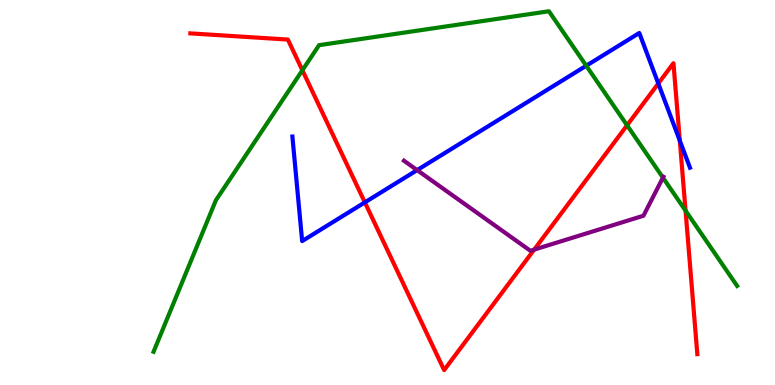[{'lines': ['blue', 'red'], 'intersections': [{'x': 4.71, 'y': 4.74}, {'x': 8.49, 'y': 7.83}, {'x': 8.77, 'y': 6.35}]}, {'lines': ['green', 'red'], 'intersections': [{'x': 3.9, 'y': 8.18}, {'x': 8.09, 'y': 6.75}, {'x': 8.85, 'y': 4.53}]}, {'lines': ['purple', 'red'], 'intersections': [{'x': 6.89, 'y': 3.52}]}, {'lines': ['blue', 'green'], 'intersections': [{'x': 7.56, 'y': 8.29}]}, {'lines': ['blue', 'purple'], 'intersections': [{'x': 5.38, 'y': 5.58}]}, {'lines': ['green', 'purple'], 'intersections': [{'x': 8.55, 'y': 5.39}]}]